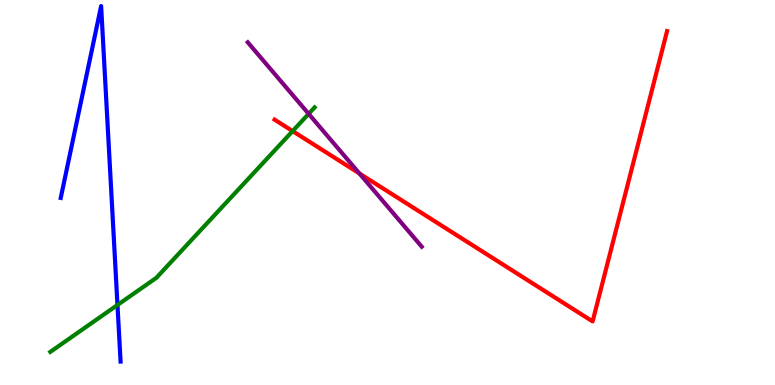[{'lines': ['blue', 'red'], 'intersections': []}, {'lines': ['green', 'red'], 'intersections': [{'x': 3.78, 'y': 6.59}]}, {'lines': ['purple', 'red'], 'intersections': [{'x': 4.64, 'y': 5.49}]}, {'lines': ['blue', 'green'], 'intersections': [{'x': 1.52, 'y': 2.08}]}, {'lines': ['blue', 'purple'], 'intersections': []}, {'lines': ['green', 'purple'], 'intersections': [{'x': 3.98, 'y': 7.04}]}]